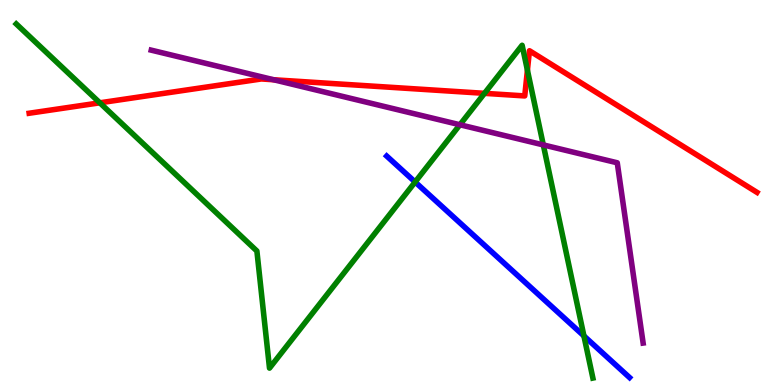[{'lines': ['blue', 'red'], 'intersections': []}, {'lines': ['green', 'red'], 'intersections': [{'x': 1.29, 'y': 7.33}, {'x': 6.25, 'y': 7.58}, {'x': 6.81, 'y': 8.18}]}, {'lines': ['purple', 'red'], 'intersections': [{'x': 3.53, 'y': 7.93}]}, {'lines': ['blue', 'green'], 'intersections': [{'x': 5.36, 'y': 5.27}, {'x': 7.53, 'y': 1.27}]}, {'lines': ['blue', 'purple'], 'intersections': []}, {'lines': ['green', 'purple'], 'intersections': [{'x': 5.93, 'y': 6.76}, {'x': 7.01, 'y': 6.24}]}]